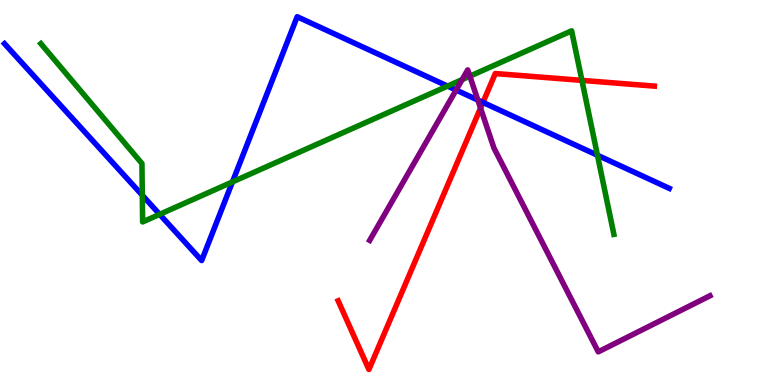[{'lines': ['blue', 'red'], 'intersections': [{'x': 6.23, 'y': 7.34}]}, {'lines': ['green', 'red'], 'intersections': [{'x': 7.51, 'y': 7.91}]}, {'lines': ['purple', 'red'], 'intersections': [{'x': 6.2, 'y': 7.19}]}, {'lines': ['blue', 'green'], 'intersections': [{'x': 1.84, 'y': 4.93}, {'x': 2.06, 'y': 4.43}, {'x': 3.0, 'y': 5.27}, {'x': 5.78, 'y': 7.76}, {'x': 7.71, 'y': 5.97}]}, {'lines': ['blue', 'purple'], 'intersections': [{'x': 5.89, 'y': 7.66}, {'x': 6.17, 'y': 7.4}]}, {'lines': ['green', 'purple'], 'intersections': [{'x': 5.96, 'y': 7.93}, {'x': 6.06, 'y': 8.02}]}]